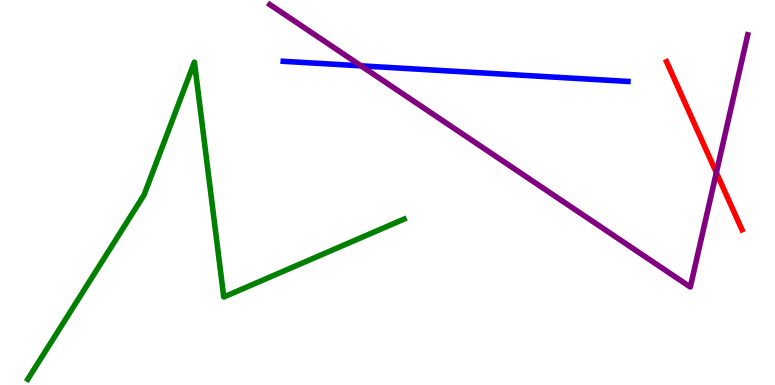[{'lines': ['blue', 'red'], 'intersections': []}, {'lines': ['green', 'red'], 'intersections': []}, {'lines': ['purple', 'red'], 'intersections': [{'x': 9.24, 'y': 5.52}]}, {'lines': ['blue', 'green'], 'intersections': []}, {'lines': ['blue', 'purple'], 'intersections': [{'x': 4.66, 'y': 8.29}]}, {'lines': ['green', 'purple'], 'intersections': []}]